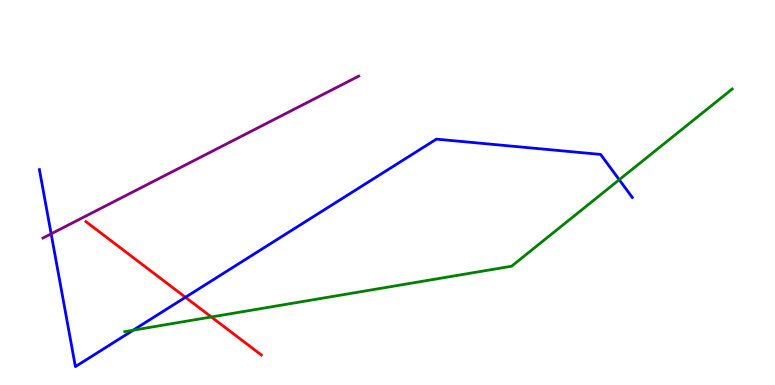[{'lines': ['blue', 'red'], 'intersections': [{'x': 2.39, 'y': 2.28}]}, {'lines': ['green', 'red'], 'intersections': [{'x': 2.73, 'y': 1.77}]}, {'lines': ['purple', 'red'], 'intersections': []}, {'lines': ['blue', 'green'], 'intersections': [{'x': 1.72, 'y': 1.42}, {'x': 7.99, 'y': 5.33}]}, {'lines': ['blue', 'purple'], 'intersections': [{'x': 0.66, 'y': 3.93}]}, {'lines': ['green', 'purple'], 'intersections': []}]